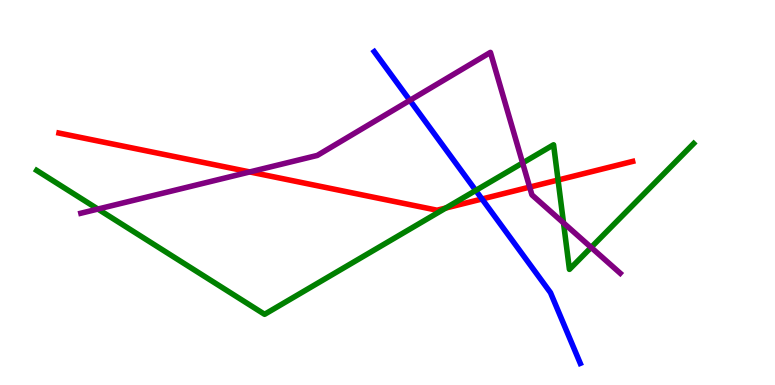[{'lines': ['blue', 'red'], 'intersections': [{'x': 6.22, 'y': 4.83}]}, {'lines': ['green', 'red'], 'intersections': [{'x': 5.75, 'y': 4.6}, {'x': 7.2, 'y': 5.32}]}, {'lines': ['purple', 'red'], 'intersections': [{'x': 3.22, 'y': 5.53}, {'x': 6.83, 'y': 5.14}]}, {'lines': ['blue', 'green'], 'intersections': [{'x': 6.14, 'y': 5.05}]}, {'lines': ['blue', 'purple'], 'intersections': [{'x': 5.29, 'y': 7.39}]}, {'lines': ['green', 'purple'], 'intersections': [{'x': 1.26, 'y': 4.57}, {'x': 6.74, 'y': 5.77}, {'x': 7.27, 'y': 4.21}, {'x': 7.63, 'y': 3.57}]}]